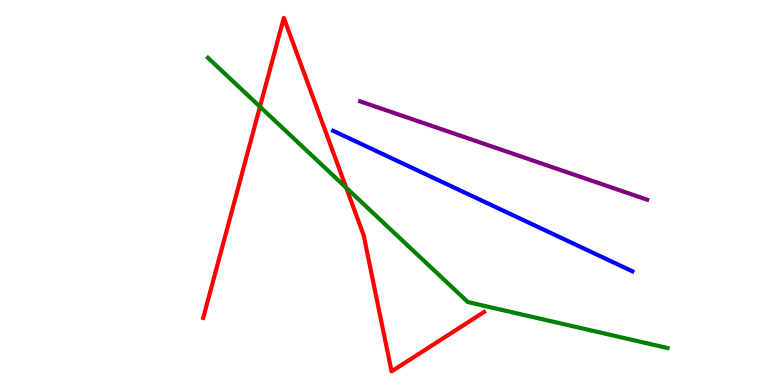[{'lines': ['blue', 'red'], 'intersections': []}, {'lines': ['green', 'red'], 'intersections': [{'x': 3.35, 'y': 7.23}, {'x': 4.47, 'y': 5.12}]}, {'lines': ['purple', 'red'], 'intersections': []}, {'lines': ['blue', 'green'], 'intersections': []}, {'lines': ['blue', 'purple'], 'intersections': []}, {'lines': ['green', 'purple'], 'intersections': []}]